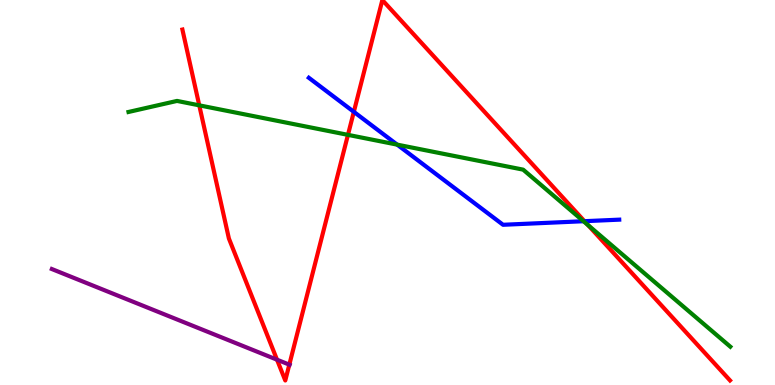[{'lines': ['blue', 'red'], 'intersections': [{'x': 4.57, 'y': 7.1}, {'x': 7.54, 'y': 4.25}]}, {'lines': ['green', 'red'], 'intersections': [{'x': 2.57, 'y': 7.26}, {'x': 4.49, 'y': 6.5}, {'x': 7.59, 'y': 4.15}]}, {'lines': ['purple', 'red'], 'intersections': [{'x': 3.57, 'y': 0.657}, {'x': 3.73, 'y': 0.529}]}, {'lines': ['blue', 'green'], 'intersections': [{'x': 5.12, 'y': 6.24}, {'x': 7.53, 'y': 4.25}]}, {'lines': ['blue', 'purple'], 'intersections': []}, {'lines': ['green', 'purple'], 'intersections': []}]